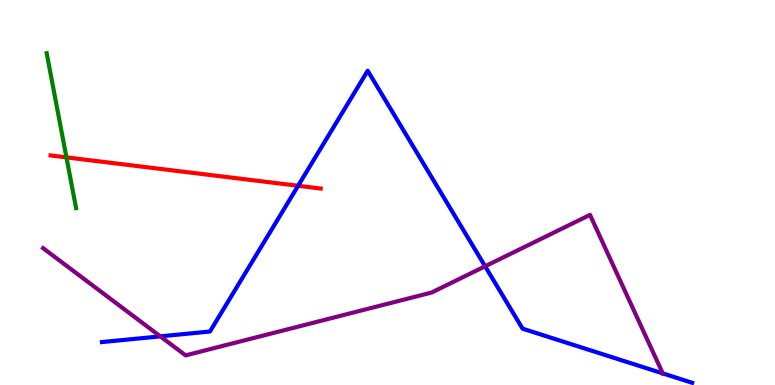[{'lines': ['blue', 'red'], 'intersections': [{'x': 3.85, 'y': 5.17}]}, {'lines': ['green', 'red'], 'intersections': [{'x': 0.857, 'y': 5.91}]}, {'lines': ['purple', 'red'], 'intersections': []}, {'lines': ['blue', 'green'], 'intersections': []}, {'lines': ['blue', 'purple'], 'intersections': [{'x': 2.07, 'y': 1.26}, {'x': 6.26, 'y': 3.08}, {'x': 8.55, 'y': 0.301}]}, {'lines': ['green', 'purple'], 'intersections': []}]